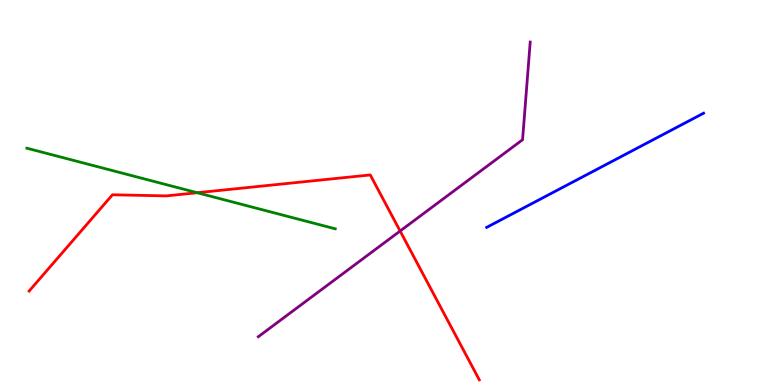[{'lines': ['blue', 'red'], 'intersections': []}, {'lines': ['green', 'red'], 'intersections': [{'x': 2.54, 'y': 4.99}]}, {'lines': ['purple', 'red'], 'intersections': [{'x': 5.16, 'y': 4.0}]}, {'lines': ['blue', 'green'], 'intersections': []}, {'lines': ['blue', 'purple'], 'intersections': []}, {'lines': ['green', 'purple'], 'intersections': []}]